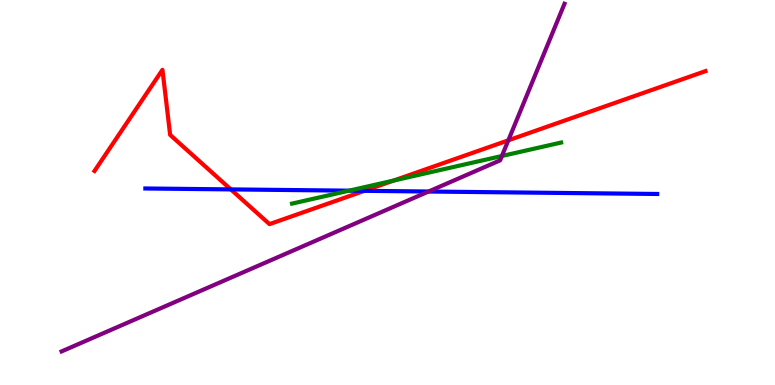[{'lines': ['blue', 'red'], 'intersections': [{'x': 2.98, 'y': 5.08}, {'x': 4.7, 'y': 5.04}]}, {'lines': ['green', 'red'], 'intersections': [{'x': 5.08, 'y': 5.31}]}, {'lines': ['purple', 'red'], 'intersections': [{'x': 6.56, 'y': 6.36}]}, {'lines': ['blue', 'green'], 'intersections': [{'x': 4.5, 'y': 5.05}]}, {'lines': ['blue', 'purple'], 'intersections': [{'x': 5.53, 'y': 5.03}]}, {'lines': ['green', 'purple'], 'intersections': [{'x': 6.48, 'y': 5.95}]}]